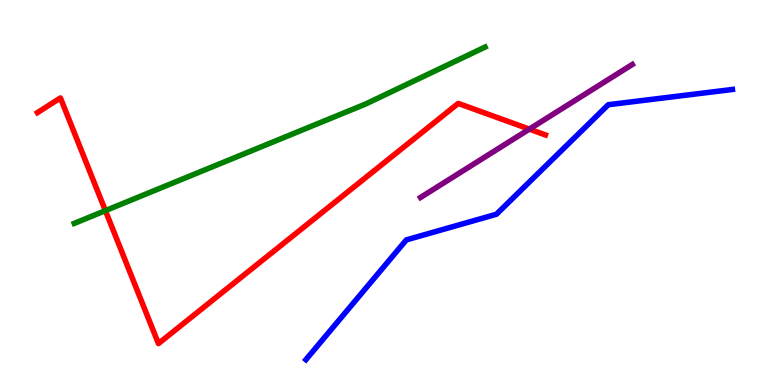[{'lines': ['blue', 'red'], 'intersections': []}, {'lines': ['green', 'red'], 'intersections': [{'x': 1.36, 'y': 4.53}]}, {'lines': ['purple', 'red'], 'intersections': [{'x': 6.83, 'y': 6.65}]}, {'lines': ['blue', 'green'], 'intersections': []}, {'lines': ['blue', 'purple'], 'intersections': []}, {'lines': ['green', 'purple'], 'intersections': []}]